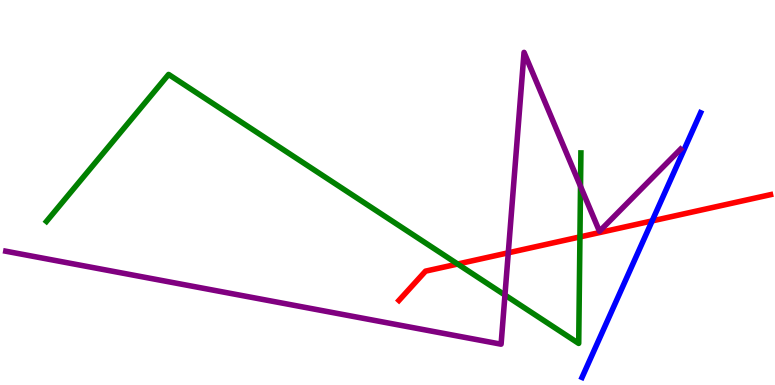[{'lines': ['blue', 'red'], 'intersections': [{'x': 8.41, 'y': 4.26}]}, {'lines': ['green', 'red'], 'intersections': [{'x': 5.91, 'y': 3.14}, {'x': 7.48, 'y': 3.85}]}, {'lines': ['purple', 'red'], 'intersections': [{'x': 6.56, 'y': 3.43}]}, {'lines': ['blue', 'green'], 'intersections': []}, {'lines': ['blue', 'purple'], 'intersections': []}, {'lines': ['green', 'purple'], 'intersections': [{'x': 6.52, 'y': 2.34}, {'x': 7.49, 'y': 5.16}]}]